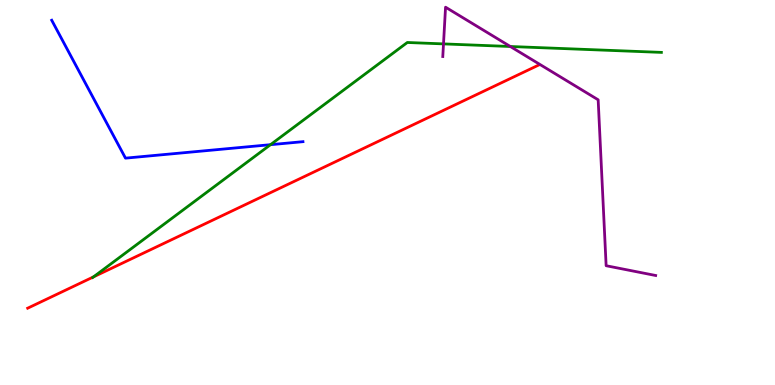[{'lines': ['blue', 'red'], 'intersections': []}, {'lines': ['green', 'red'], 'intersections': [{'x': 1.21, 'y': 2.81}]}, {'lines': ['purple', 'red'], 'intersections': []}, {'lines': ['blue', 'green'], 'intersections': [{'x': 3.49, 'y': 6.24}]}, {'lines': ['blue', 'purple'], 'intersections': []}, {'lines': ['green', 'purple'], 'intersections': [{'x': 5.72, 'y': 8.86}, {'x': 6.58, 'y': 8.79}]}]